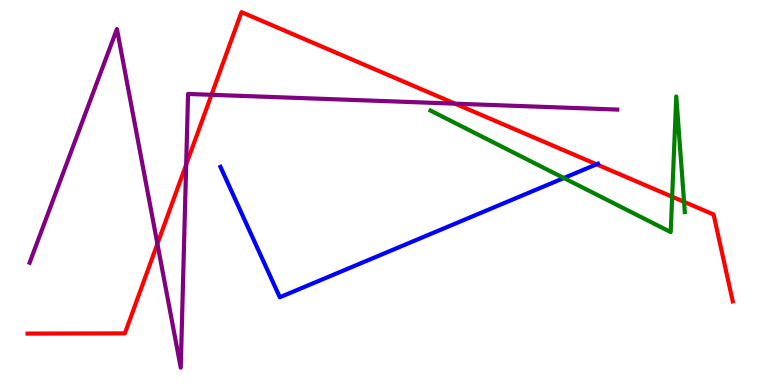[{'lines': ['blue', 'red'], 'intersections': [{'x': 7.7, 'y': 5.73}]}, {'lines': ['green', 'red'], 'intersections': [{'x': 8.67, 'y': 4.89}, {'x': 8.83, 'y': 4.76}]}, {'lines': ['purple', 'red'], 'intersections': [{'x': 2.03, 'y': 3.67}, {'x': 2.4, 'y': 5.72}, {'x': 2.73, 'y': 7.54}, {'x': 5.87, 'y': 7.31}]}, {'lines': ['blue', 'green'], 'intersections': [{'x': 7.28, 'y': 5.38}]}, {'lines': ['blue', 'purple'], 'intersections': []}, {'lines': ['green', 'purple'], 'intersections': []}]